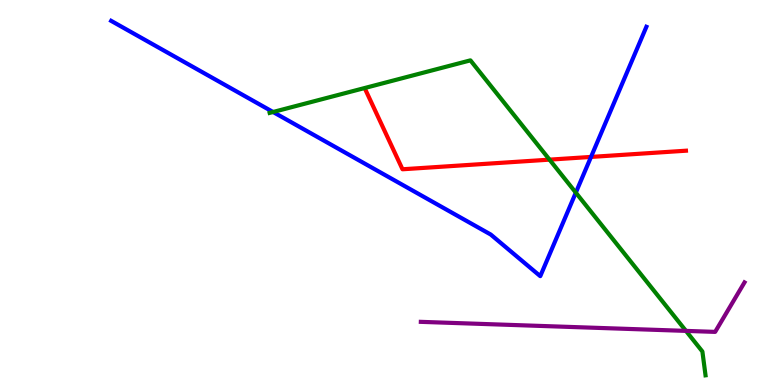[{'lines': ['blue', 'red'], 'intersections': [{'x': 7.63, 'y': 5.92}]}, {'lines': ['green', 'red'], 'intersections': [{'x': 7.09, 'y': 5.85}]}, {'lines': ['purple', 'red'], 'intersections': []}, {'lines': ['blue', 'green'], 'intersections': [{'x': 3.52, 'y': 7.09}, {'x': 7.43, 'y': 5.0}]}, {'lines': ['blue', 'purple'], 'intersections': []}, {'lines': ['green', 'purple'], 'intersections': [{'x': 8.85, 'y': 1.41}]}]